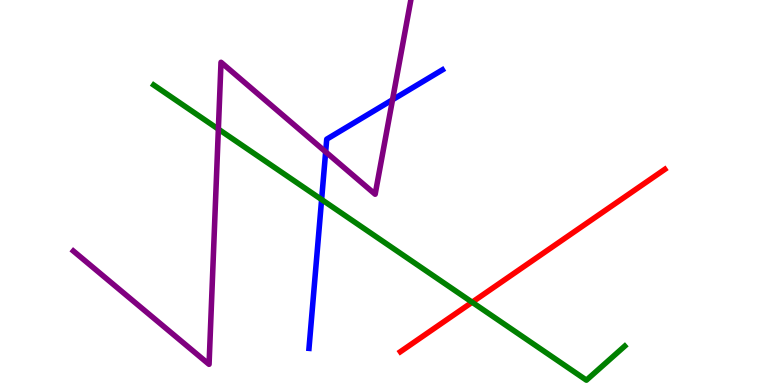[{'lines': ['blue', 'red'], 'intersections': []}, {'lines': ['green', 'red'], 'intersections': [{'x': 6.09, 'y': 2.15}]}, {'lines': ['purple', 'red'], 'intersections': []}, {'lines': ['blue', 'green'], 'intersections': [{'x': 4.15, 'y': 4.82}]}, {'lines': ['blue', 'purple'], 'intersections': [{'x': 4.2, 'y': 6.06}, {'x': 5.06, 'y': 7.41}]}, {'lines': ['green', 'purple'], 'intersections': [{'x': 2.82, 'y': 6.65}]}]